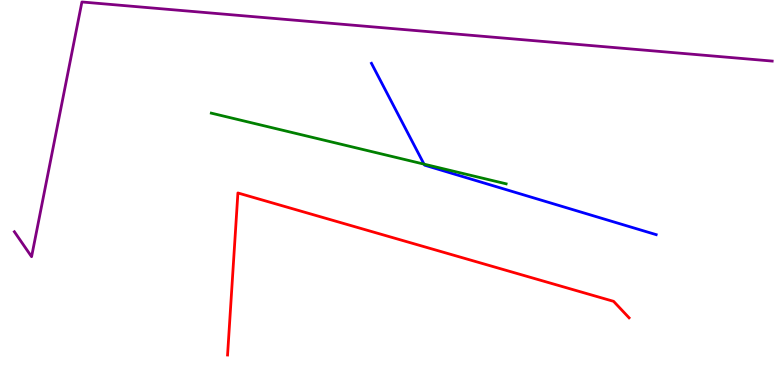[{'lines': ['blue', 'red'], 'intersections': []}, {'lines': ['green', 'red'], 'intersections': []}, {'lines': ['purple', 'red'], 'intersections': []}, {'lines': ['blue', 'green'], 'intersections': [{'x': 5.47, 'y': 5.74}]}, {'lines': ['blue', 'purple'], 'intersections': []}, {'lines': ['green', 'purple'], 'intersections': []}]